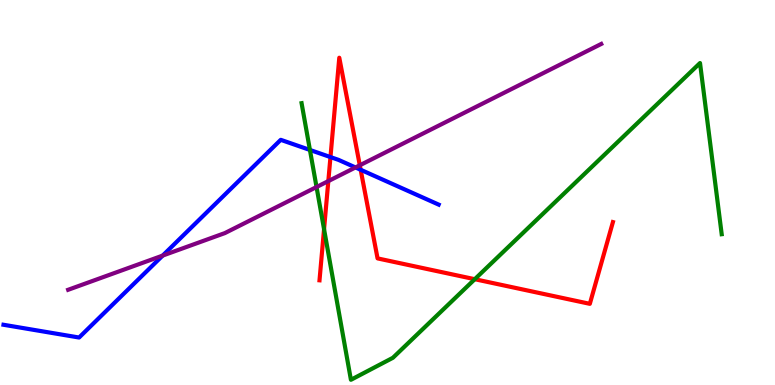[{'lines': ['blue', 'red'], 'intersections': [{'x': 4.26, 'y': 5.92}, {'x': 4.65, 'y': 5.59}]}, {'lines': ['green', 'red'], 'intersections': [{'x': 4.18, 'y': 4.05}, {'x': 6.13, 'y': 2.75}]}, {'lines': ['purple', 'red'], 'intersections': [{'x': 4.24, 'y': 5.3}, {'x': 4.64, 'y': 5.71}]}, {'lines': ['blue', 'green'], 'intersections': [{'x': 4.0, 'y': 6.11}]}, {'lines': ['blue', 'purple'], 'intersections': [{'x': 2.1, 'y': 3.36}, {'x': 4.59, 'y': 5.65}]}, {'lines': ['green', 'purple'], 'intersections': [{'x': 4.08, 'y': 5.14}]}]